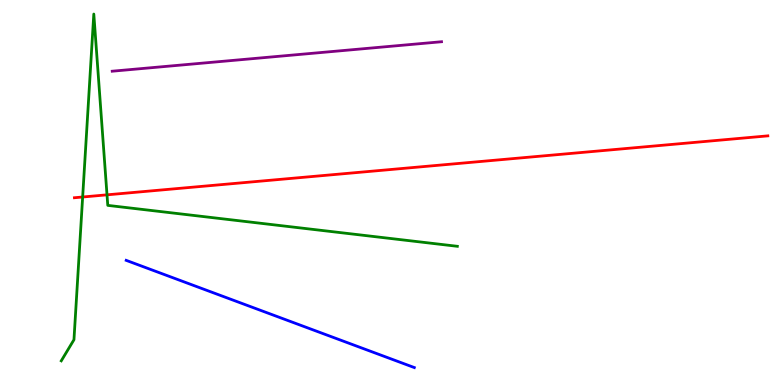[{'lines': ['blue', 'red'], 'intersections': []}, {'lines': ['green', 'red'], 'intersections': [{'x': 1.07, 'y': 4.88}, {'x': 1.38, 'y': 4.94}]}, {'lines': ['purple', 'red'], 'intersections': []}, {'lines': ['blue', 'green'], 'intersections': []}, {'lines': ['blue', 'purple'], 'intersections': []}, {'lines': ['green', 'purple'], 'intersections': []}]